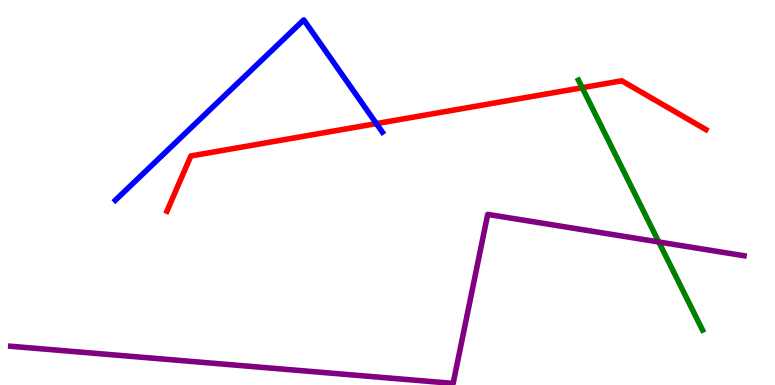[{'lines': ['blue', 'red'], 'intersections': [{'x': 4.86, 'y': 6.79}]}, {'lines': ['green', 'red'], 'intersections': [{'x': 7.51, 'y': 7.72}]}, {'lines': ['purple', 'red'], 'intersections': []}, {'lines': ['blue', 'green'], 'intersections': []}, {'lines': ['blue', 'purple'], 'intersections': []}, {'lines': ['green', 'purple'], 'intersections': [{'x': 8.5, 'y': 3.71}]}]